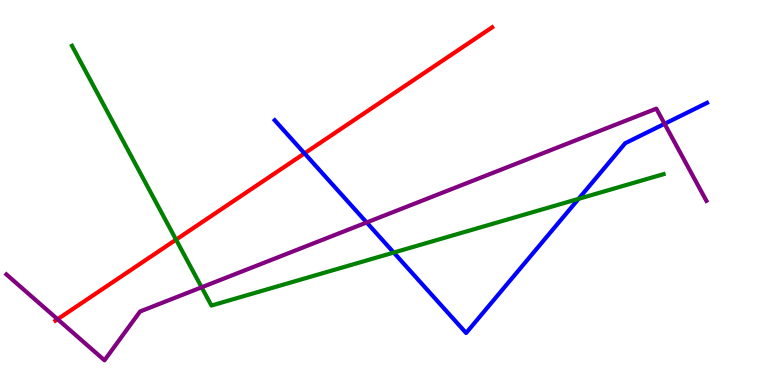[{'lines': ['blue', 'red'], 'intersections': [{'x': 3.93, 'y': 6.02}]}, {'lines': ['green', 'red'], 'intersections': [{'x': 2.27, 'y': 3.78}]}, {'lines': ['purple', 'red'], 'intersections': [{'x': 0.743, 'y': 1.71}]}, {'lines': ['blue', 'green'], 'intersections': [{'x': 5.08, 'y': 3.44}, {'x': 7.47, 'y': 4.83}]}, {'lines': ['blue', 'purple'], 'intersections': [{'x': 4.73, 'y': 4.22}, {'x': 8.58, 'y': 6.78}]}, {'lines': ['green', 'purple'], 'intersections': [{'x': 2.6, 'y': 2.54}]}]